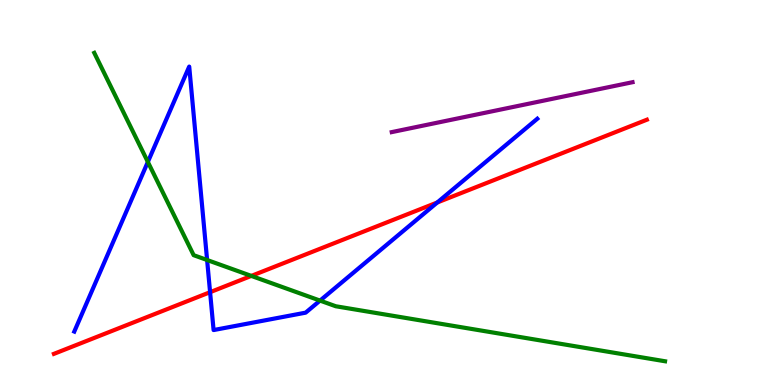[{'lines': ['blue', 'red'], 'intersections': [{'x': 2.71, 'y': 2.41}, {'x': 5.64, 'y': 4.74}]}, {'lines': ['green', 'red'], 'intersections': [{'x': 3.24, 'y': 2.83}]}, {'lines': ['purple', 'red'], 'intersections': []}, {'lines': ['blue', 'green'], 'intersections': [{'x': 1.91, 'y': 5.79}, {'x': 2.67, 'y': 3.25}, {'x': 4.13, 'y': 2.19}]}, {'lines': ['blue', 'purple'], 'intersections': []}, {'lines': ['green', 'purple'], 'intersections': []}]